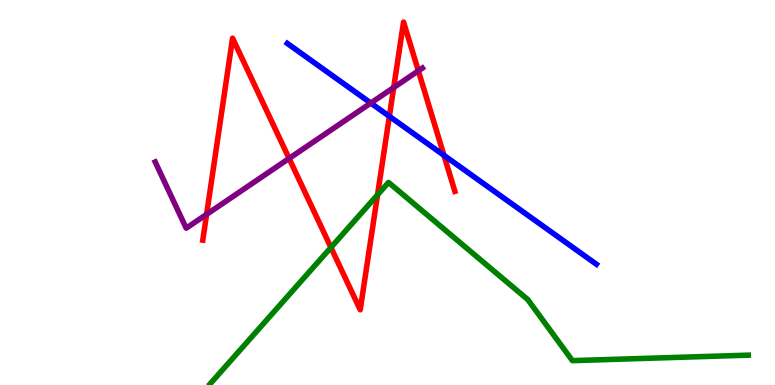[{'lines': ['blue', 'red'], 'intersections': [{'x': 5.02, 'y': 6.98}, {'x': 5.73, 'y': 5.97}]}, {'lines': ['green', 'red'], 'intersections': [{'x': 4.27, 'y': 3.57}, {'x': 4.87, 'y': 4.94}]}, {'lines': ['purple', 'red'], 'intersections': [{'x': 2.67, 'y': 4.43}, {'x': 3.73, 'y': 5.88}, {'x': 5.08, 'y': 7.73}, {'x': 5.4, 'y': 8.16}]}, {'lines': ['blue', 'green'], 'intersections': []}, {'lines': ['blue', 'purple'], 'intersections': [{'x': 4.78, 'y': 7.32}]}, {'lines': ['green', 'purple'], 'intersections': []}]